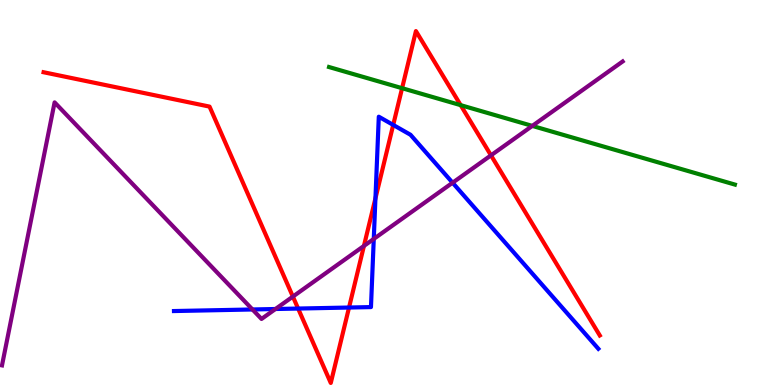[{'lines': ['blue', 'red'], 'intersections': [{'x': 3.85, 'y': 1.99}, {'x': 4.5, 'y': 2.01}, {'x': 4.84, 'y': 4.85}, {'x': 5.07, 'y': 6.76}]}, {'lines': ['green', 'red'], 'intersections': [{'x': 5.19, 'y': 7.71}, {'x': 5.94, 'y': 7.27}]}, {'lines': ['purple', 'red'], 'intersections': [{'x': 3.78, 'y': 2.3}, {'x': 4.7, 'y': 3.61}, {'x': 6.34, 'y': 5.97}]}, {'lines': ['blue', 'green'], 'intersections': []}, {'lines': ['blue', 'purple'], 'intersections': [{'x': 3.26, 'y': 1.96}, {'x': 3.55, 'y': 1.97}, {'x': 4.82, 'y': 3.79}, {'x': 5.84, 'y': 5.25}]}, {'lines': ['green', 'purple'], 'intersections': [{'x': 6.87, 'y': 6.73}]}]